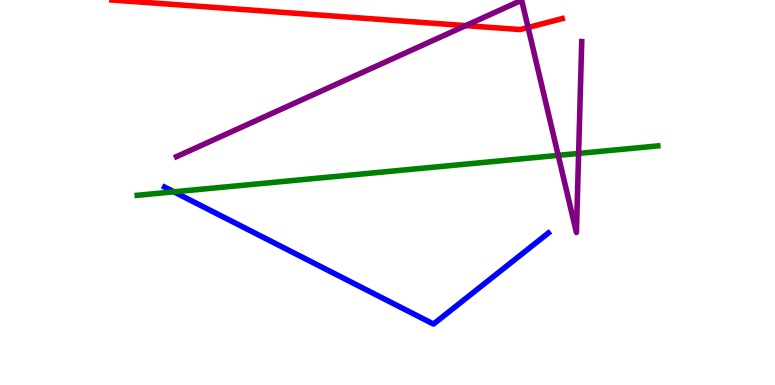[{'lines': ['blue', 'red'], 'intersections': []}, {'lines': ['green', 'red'], 'intersections': []}, {'lines': ['purple', 'red'], 'intersections': [{'x': 6.01, 'y': 9.33}, {'x': 6.81, 'y': 9.29}]}, {'lines': ['blue', 'green'], 'intersections': [{'x': 2.24, 'y': 5.02}]}, {'lines': ['blue', 'purple'], 'intersections': []}, {'lines': ['green', 'purple'], 'intersections': [{'x': 7.2, 'y': 5.96}, {'x': 7.47, 'y': 6.02}]}]